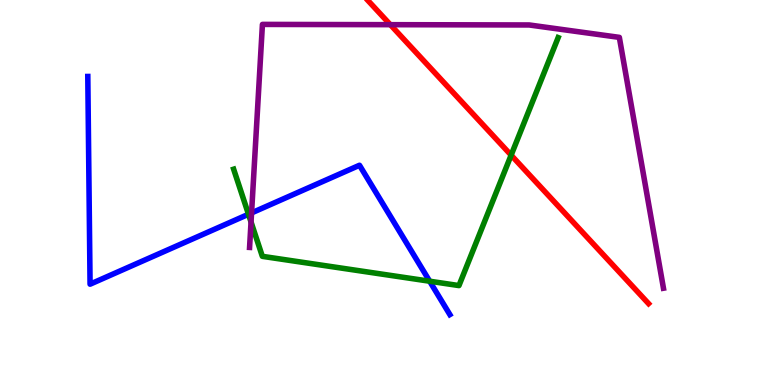[{'lines': ['blue', 'red'], 'intersections': []}, {'lines': ['green', 'red'], 'intersections': [{'x': 6.6, 'y': 5.97}]}, {'lines': ['purple', 'red'], 'intersections': [{'x': 5.04, 'y': 9.36}]}, {'lines': ['blue', 'green'], 'intersections': [{'x': 3.21, 'y': 4.43}, {'x': 5.54, 'y': 2.7}]}, {'lines': ['blue', 'purple'], 'intersections': [{'x': 3.25, 'y': 4.47}]}, {'lines': ['green', 'purple'], 'intersections': [{'x': 3.24, 'y': 4.23}]}]